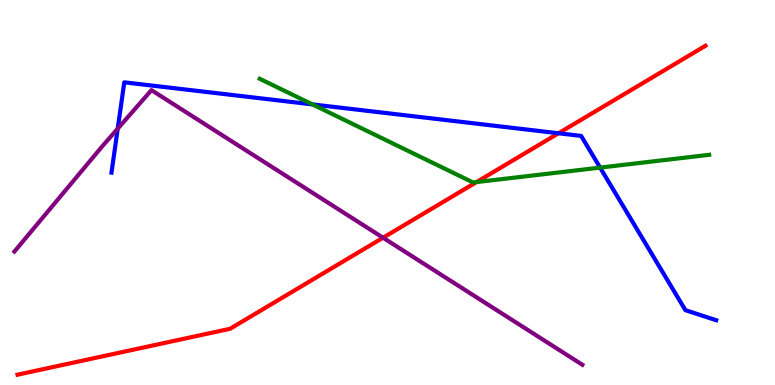[{'lines': ['blue', 'red'], 'intersections': [{'x': 7.21, 'y': 6.54}]}, {'lines': ['green', 'red'], 'intersections': [{'x': 6.15, 'y': 5.27}]}, {'lines': ['purple', 'red'], 'intersections': [{'x': 4.94, 'y': 3.83}]}, {'lines': ['blue', 'green'], 'intersections': [{'x': 4.03, 'y': 7.29}, {'x': 7.74, 'y': 5.65}]}, {'lines': ['blue', 'purple'], 'intersections': [{'x': 1.52, 'y': 6.66}]}, {'lines': ['green', 'purple'], 'intersections': []}]